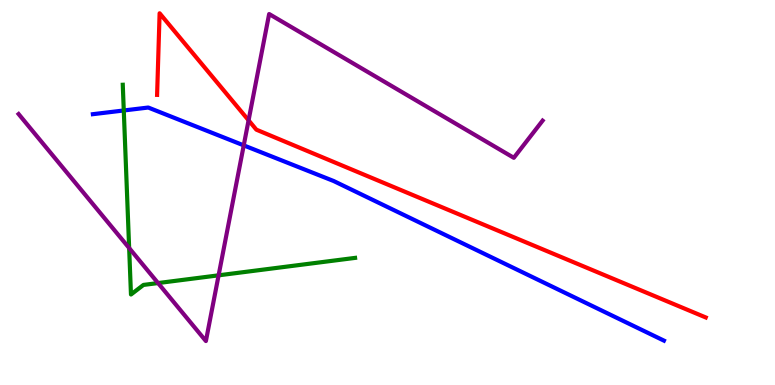[{'lines': ['blue', 'red'], 'intersections': []}, {'lines': ['green', 'red'], 'intersections': []}, {'lines': ['purple', 'red'], 'intersections': [{'x': 3.21, 'y': 6.87}]}, {'lines': ['blue', 'green'], 'intersections': [{'x': 1.6, 'y': 7.13}]}, {'lines': ['blue', 'purple'], 'intersections': [{'x': 3.14, 'y': 6.22}]}, {'lines': ['green', 'purple'], 'intersections': [{'x': 1.67, 'y': 3.56}, {'x': 2.04, 'y': 2.65}, {'x': 2.82, 'y': 2.85}]}]